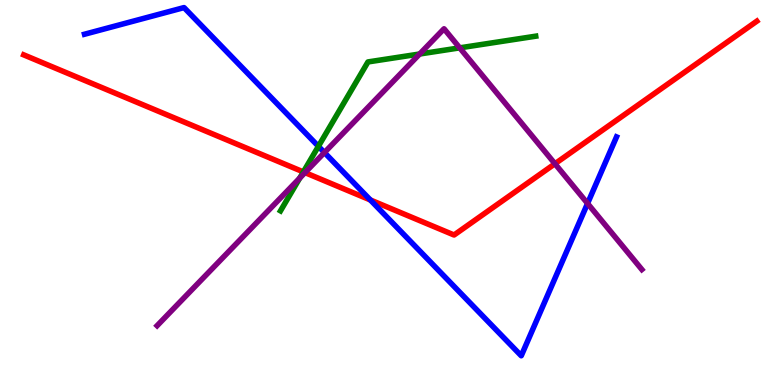[{'lines': ['blue', 'red'], 'intersections': [{'x': 4.78, 'y': 4.81}]}, {'lines': ['green', 'red'], 'intersections': [{'x': 3.91, 'y': 5.53}]}, {'lines': ['purple', 'red'], 'intersections': [{'x': 3.94, 'y': 5.52}, {'x': 7.16, 'y': 5.75}]}, {'lines': ['blue', 'green'], 'intersections': [{'x': 4.11, 'y': 6.2}]}, {'lines': ['blue', 'purple'], 'intersections': [{'x': 4.19, 'y': 6.04}, {'x': 7.58, 'y': 4.72}]}, {'lines': ['green', 'purple'], 'intersections': [{'x': 3.87, 'y': 5.38}, {'x': 5.41, 'y': 8.6}, {'x': 5.93, 'y': 8.76}]}]